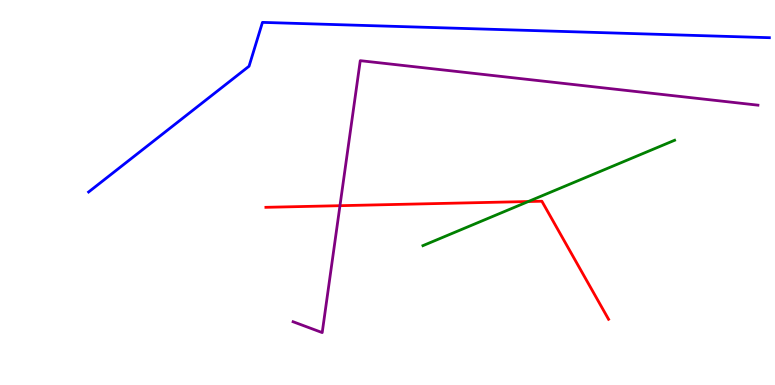[{'lines': ['blue', 'red'], 'intersections': []}, {'lines': ['green', 'red'], 'intersections': [{'x': 6.82, 'y': 4.77}]}, {'lines': ['purple', 'red'], 'intersections': [{'x': 4.39, 'y': 4.66}]}, {'lines': ['blue', 'green'], 'intersections': []}, {'lines': ['blue', 'purple'], 'intersections': []}, {'lines': ['green', 'purple'], 'intersections': []}]